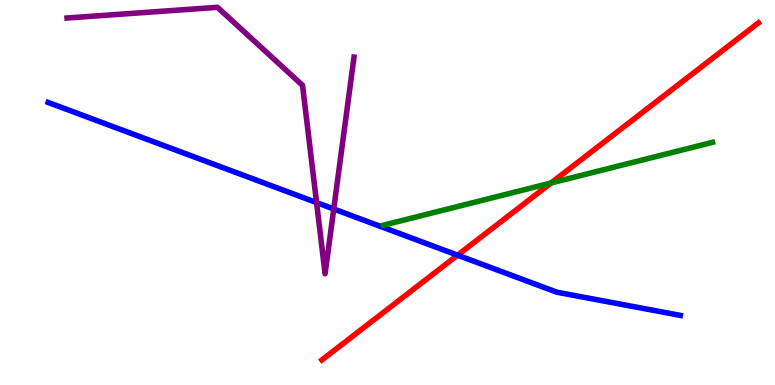[{'lines': ['blue', 'red'], 'intersections': [{'x': 5.9, 'y': 3.37}]}, {'lines': ['green', 'red'], 'intersections': [{'x': 7.11, 'y': 5.25}]}, {'lines': ['purple', 'red'], 'intersections': []}, {'lines': ['blue', 'green'], 'intersections': []}, {'lines': ['blue', 'purple'], 'intersections': [{'x': 4.08, 'y': 4.74}, {'x': 4.31, 'y': 4.57}]}, {'lines': ['green', 'purple'], 'intersections': []}]